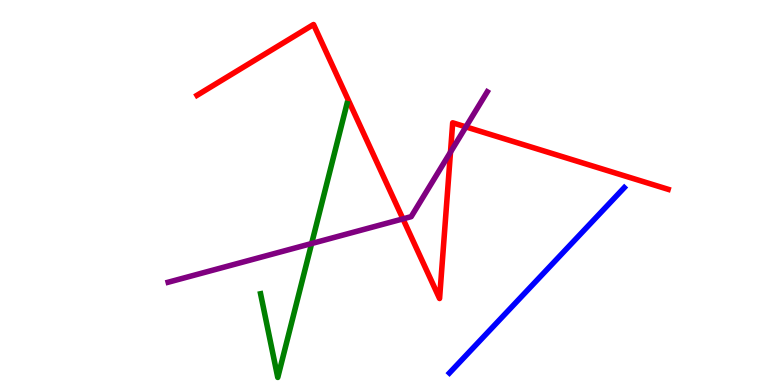[{'lines': ['blue', 'red'], 'intersections': []}, {'lines': ['green', 'red'], 'intersections': []}, {'lines': ['purple', 'red'], 'intersections': [{'x': 5.2, 'y': 4.31}, {'x': 5.81, 'y': 6.05}, {'x': 6.01, 'y': 6.7}]}, {'lines': ['blue', 'green'], 'intersections': []}, {'lines': ['blue', 'purple'], 'intersections': []}, {'lines': ['green', 'purple'], 'intersections': [{'x': 4.02, 'y': 3.67}]}]